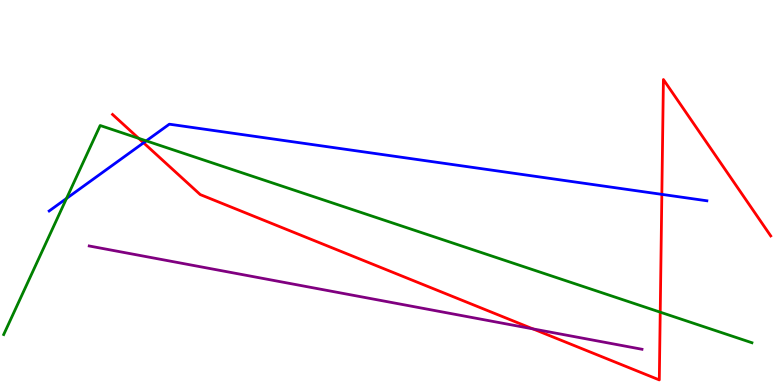[{'lines': ['blue', 'red'], 'intersections': [{'x': 1.85, 'y': 6.29}, {'x': 8.54, 'y': 4.95}]}, {'lines': ['green', 'red'], 'intersections': [{'x': 1.79, 'y': 6.41}, {'x': 8.52, 'y': 1.89}]}, {'lines': ['purple', 'red'], 'intersections': [{'x': 6.88, 'y': 1.46}]}, {'lines': ['blue', 'green'], 'intersections': [{'x': 0.858, 'y': 4.85}, {'x': 1.89, 'y': 6.34}]}, {'lines': ['blue', 'purple'], 'intersections': []}, {'lines': ['green', 'purple'], 'intersections': []}]